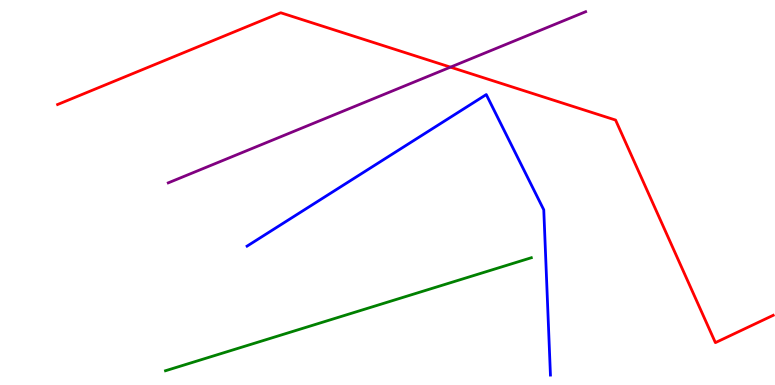[{'lines': ['blue', 'red'], 'intersections': []}, {'lines': ['green', 'red'], 'intersections': []}, {'lines': ['purple', 'red'], 'intersections': [{'x': 5.81, 'y': 8.26}]}, {'lines': ['blue', 'green'], 'intersections': []}, {'lines': ['blue', 'purple'], 'intersections': []}, {'lines': ['green', 'purple'], 'intersections': []}]